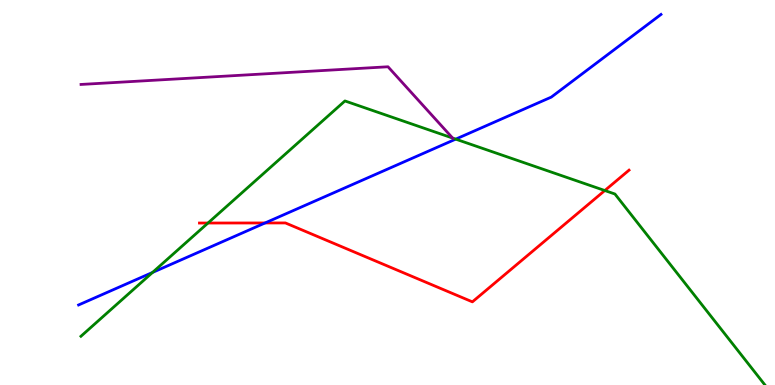[{'lines': ['blue', 'red'], 'intersections': [{'x': 3.42, 'y': 4.21}]}, {'lines': ['green', 'red'], 'intersections': [{'x': 2.68, 'y': 4.21}, {'x': 7.8, 'y': 5.05}]}, {'lines': ['purple', 'red'], 'intersections': []}, {'lines': ['blue', 'green'], 'intersections': [{'x': 1.97, 'y': 2.92}, {'x': 5.88, 'y': 6.39}]}, {'lines': ['blue', 'purple'], 'intersections': []}, {'lines': ['green', 'purple'], 'intersections': [{'x': 5.84, 'y': 6.41}]}]